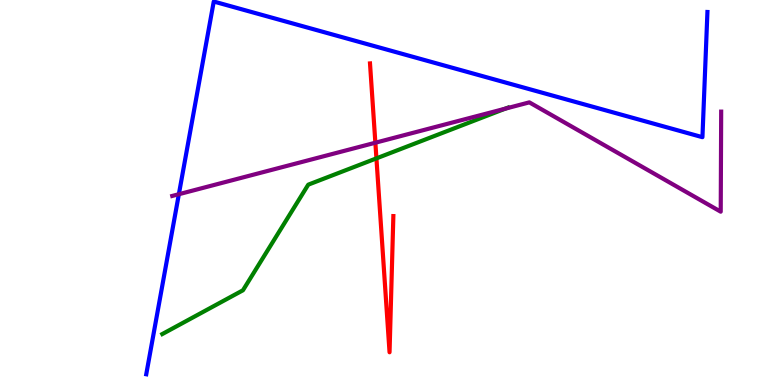[{'lines': ['blue', 'red'], 'intersections': []}, {'lines': ['green', 'red'], 'intersections': [{'x': 4.86, 'y': 5.89}]}, {'lines': ['purple', 'red'], 'intersections': [{'x': 4.84, 'y': 6.29}]}, {'lines': ['blue', 'green'], 'intersections': []}, {'lines': ['blue', 'purple'], 'intersections': [{'x': 2.31, 'y': 4.96}]}, {'lines': ['green', 'purple'], 'intersections': [{'x': 6.52, 'y': 7.18}]}]